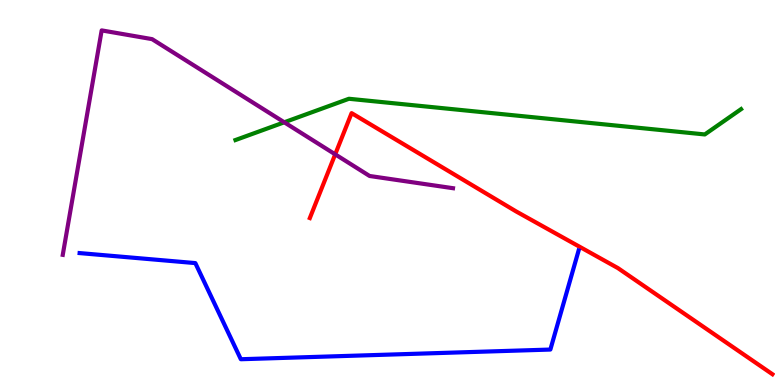[{'lines': ['blue', 'red'], 'intersections': []}, {'lines': ['green', 'red'], 'intersections': []}, {'lines': ['purple', 'red'], 'intersections': [{'x': 4.33, 'y': 5.99}]}, {'lines': ['blue', 'green'], 'intersections': []}, {'lines': ['blue', 'purple'], 'intersections': []}, {'lines': ['green', 'purple'], 'intersections': [{'x': 3.67, 'y': 6.82}]}]